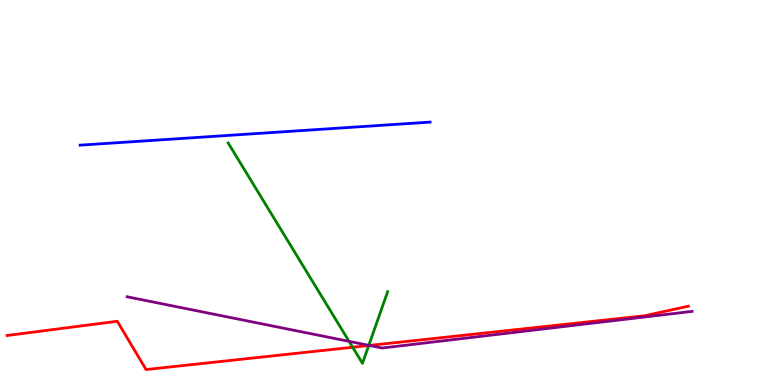[{'lines': ['blue', 'red'], 'intersections': []}, {'lines': ['green', 'red'], 'intersections': [{'x': 4.55, 'y': 0.98}, {'x': 4.76, 'y': 1.03}]}, {'lines': ['purple', 'red'], 'intersections': [{'x': 4.77, 'y': 1.03}]}, {'lines': ['blue', 'green'], 'intersections': []}, {'lines': ['blue', 'purple'], 'intersections': []}, {'lines': ['green', 'purple'], 'intersections': [{'x': 4.5, 'y': 1.13}, {'x': 4.76, 'y': 1.03}]}]